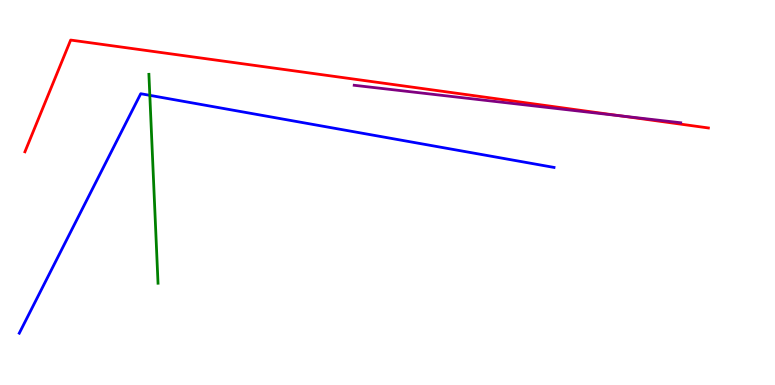[{'lines': ['blue', 'red'], 'intersections': []}, {'lines': ['green', 'red'], 'intersections': []}, {'lines': ['purple', 'red'], 'intersections': [{'x': 8.01, 'y': 6.99}]}, {'lines': ['blue', 'green'], 'intersections': [{'x': 1.93, 'y': 7.52}]}, {'lines': ['blue', 'purple'], 'intersections': []}, {'lines': ['green', 'purple'], 'intersections': []}]